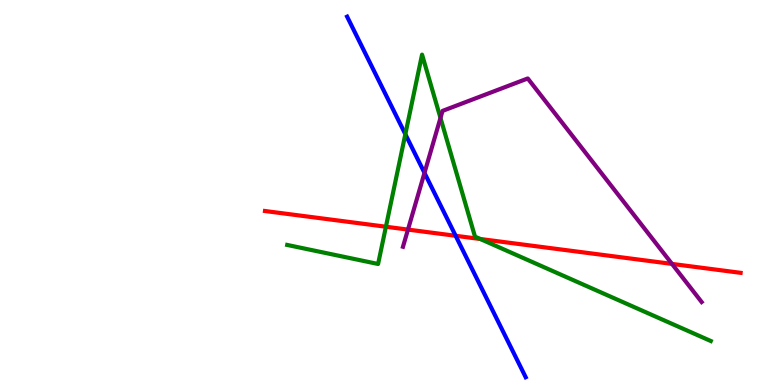[{'lines': ['blue', 'red'], 'intersections': [{'x': 5.88, 'y': 3.88}]}, {'lines': ['green', 'red'], 'intersections': [{'x': 4.98, 'y': 4.11}, {'x': 6.2, 'y': 3.79}]}, {'lines': ['purple', 'red'], 'intersections': [{'x': 5.26, 'y': 4.04}, {'x': 8.67, 'y': 3.15}]}, {'lines': ['blue', 'green'], 'intersections': [{'x': 5.23, 'y': 6.51}]}, {'lines': ['blue', 'purple'], 'intersections': [{'x': 5.48, 'y': 5.51}]}, {'lines': ['green', 'purple'], 'intersections': [{'x': 5.68, 'y': 6.94}]}]